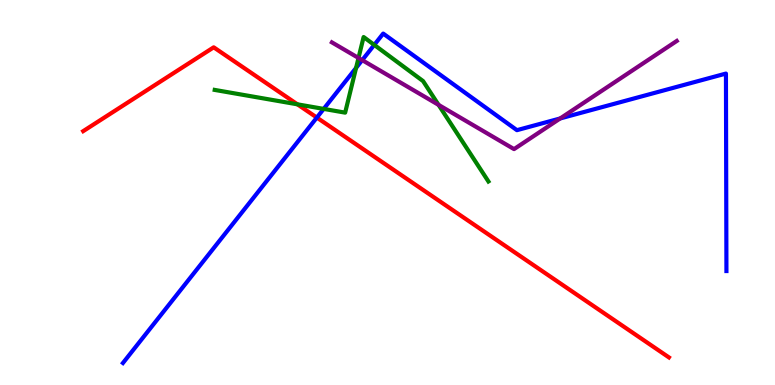[{'lines': ['blue', 'red'], 'intersections': [{'x': 4.09, 'y': 6.95}]}, {'lines': ['green', 'red'], 'intersections': [{'x': 3.84, 'y': 7.29}]}, {'lines': ['purple', 'red'], 'intersections': []}, {'lines': ['blue', 'green'], 'intersections': [{'x': 4.18, 'y': 7.17}, {'x': 4.59, 'y': 8.24}, {'x': 4.83, 'y': 8.83}]}, {'lines': ['blue', 'purple'], 'intersections': [{'x': 4.67, 'y': 8.44}, {'x': 7.23, 'y': 6.92}]}, {'lines': ['green', 'purple'], 'intersections': [{'x': 4.63, 'y': 8.49}, {'x': 5.66, 'y': 7.28}]}]